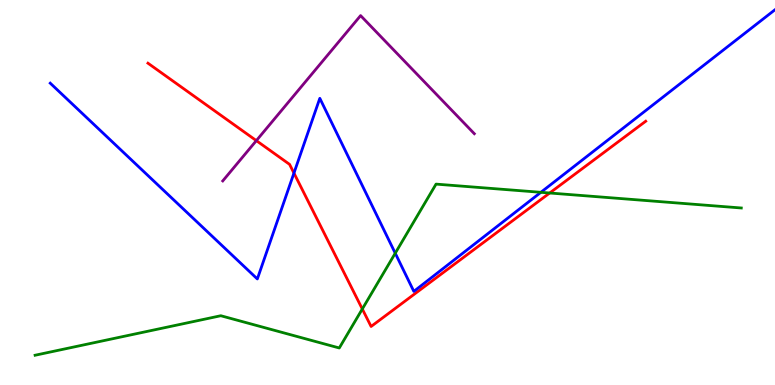[{'lines': ['blue', 'red'], 'intersections': [{'x': 3.79, 'y': 5.5}]}, {'lines': ['green', 'red'], 'intersections': [{'x': 4.67, 'y': 1.97}, {'x': 7.09, 'y': 4.99}]}, {'lines': ['purple', 'red'], 'intersections': [{'x': 3.31, 'y': 6.35}]}, {'lines': ['blue', 'green'], 'intersections': [{'x': 5.1, 'y': 3.42}, {'x': 6.98, 'y': 5.0}]}, {'lines': ['blue', 'purple'], 'intersections': []}, {'lines': ['green', 'purple'], 'intersections': []}]